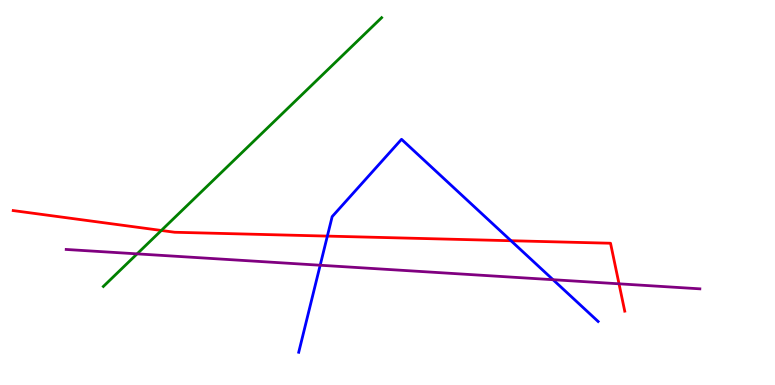[{'lines': ['blue', 'red'], 'intersections': [{'x': 4.22, 'y': 3.87}, {'x': 6.59, 'y': 3.75}]}, {'lines': ['green', 'red'], 'intersections': [{'x': 2.08, 'y': 4.01}]}, {'lines': ['purple', 'red'], 'intersections': [{'x': 7.99, 'y': 2.63}]}, {'lines': ['blue', 'green'], 'intersections': []}, {'lines': ['blue', 'purple'], 'intersections': [{'x': 4.13, 'y': 3.11}, {'x': 7.14, 'y': 2.73}]}, {'lines': ['green', 'purple'], 'intersections': [{'x': 1.77, 'y': 3.41}]}]